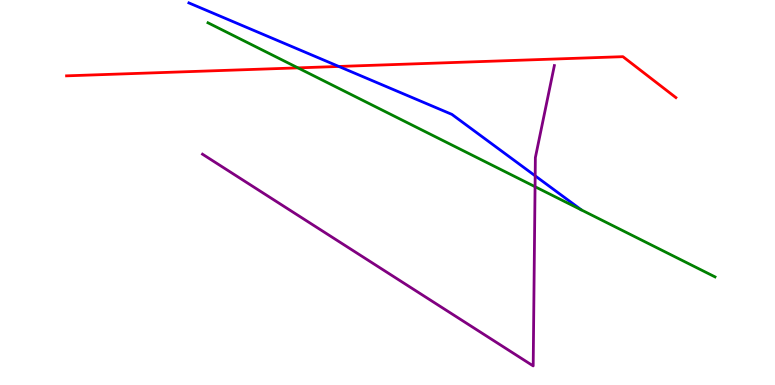[{'lines': ['blue', 'red'], 'intersections': [{'x': 4.37, 'y': 8.27}]}, {'lines': ['green', 'red'], 'intersections': [{'x': 3.84, 'y': 8.24}]}, {'lines': ['purple', 'red'], 'intersections': []}, {'lines': ['blue', 'green'], 'intersections': []}, {'lines': ['blue', 'purple'], 'intersections': [{'x': 6.91, 'y': 5.43}]}, {'lines': ['green', 'purple'], 'intersections': [{'x': 6.9, 'y': 5.15}]}]